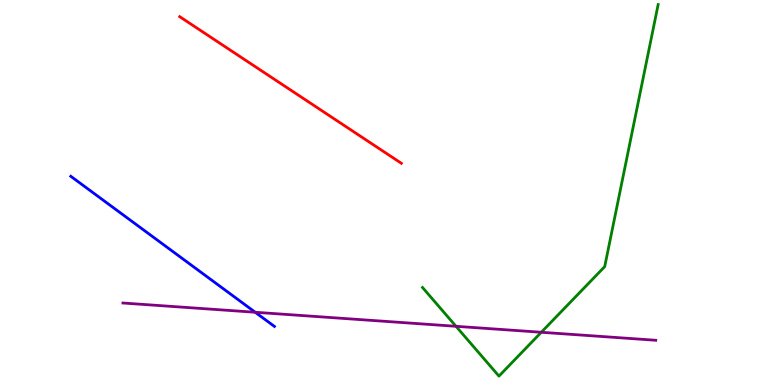[{'lines': ['blue', 'red'], 'intersections': []}, {'lines': ['green', 'red'], 'intersections': []}, {'lines': ['purple', 'red'], 'intersections': []}, {'lines': ['blue', 'green'], 'intersections': []}, {'lines': ['blue', 'purple'], 'intersections': [{'x': 3.29, 'y': 1.89}]}, {'lines': ['green', 'purple'], 'intersections': [{'x': 5.88, 'y': 1.52}, {'x': 6.98, 'y': 1.37}]}]